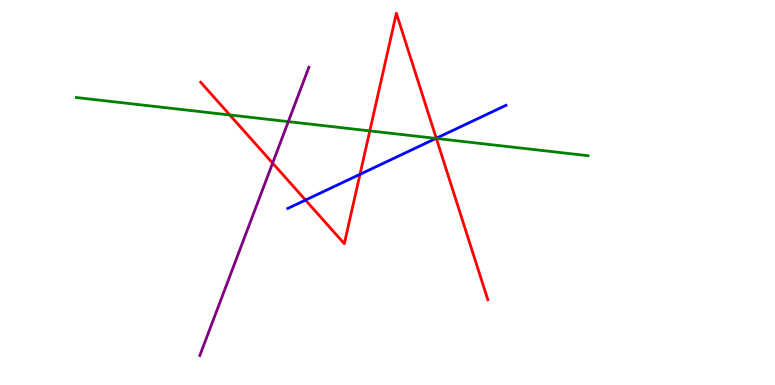[{'lines': ['blue', 'red'], 'intersections': [{'x': 3.94, 'y': 4.8}, {'x': 4.64, 'y': 5.47}, {'x': 5.63, 'y': 6.41}]}, {'lines': ['green', 'red'], 'intersections': [{'x': 2.97, 'y': 7.01}, {'x': 4.77, 'y': 6.6}, {'x': 5.63, 'y': 6.4}]}, {'lines': ['purple', 'red'], 'intersections': [{'x': 3.52, 'y': 5.76}]}, {'lines': ['blue', 'green'], 'intersections': [{'x': 5.63, 'y': 6.4}]}, {'lines': ['blue', 'purple'], 'intersections': []}, {'lines': ['green', 'purple'], 'intersections': [{'x': 3.72, 'y': 6.84}]}]